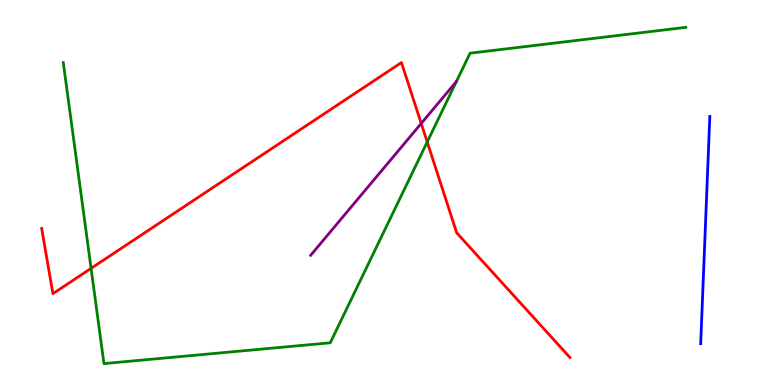[{'lines': ['blue', 'red'], 'intersections': []}, {'lines': ['green', 'red'], 'intersections': [{'x': 1.18, 'y': 3.03}, {'x': 5.51, 'y': 6.31}]}, {'lines': ['purple', 'red'], 'intersections': [{'x': 5.44, 'y': 6.79}]}, {'lines': ['blue', 'green'], 'intersections': []}, {'lines': ['blue', 'purple'], 'intersections': []}, {'lines': ['green', 'purple'], 'intersections': [{'x': 5.89, 'y': 7.88}]}]